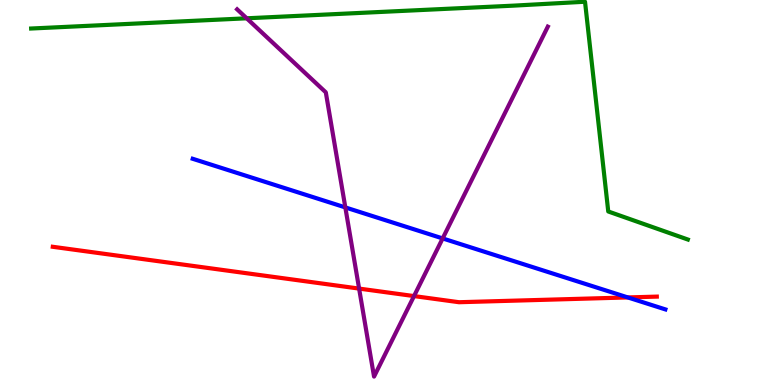[{'lines': ['blue', 'red'], 'intersections': [{'x': 8.1, 'y': 2.27}]}, {'lines': ['green', 'red'], 'intersections': []}, {'lines': ['purple', 'red'], 'intersections': [{'x': 4.63, 'y': 2.5}, {'x': 5.34, 'y': 2.31}]}, {'lines': ['blue', 'green'], 'intersections': []}, {'lines': ['blue', 'purple'], 'intersections': [{'x': 4.46, 'y': 4.61}, {'x': 5.71, 'y': 3.81}]}, {'lines': ['green', 'purple'], 'intersections': [{'x': 3.18, 'y': 9.52}]}]